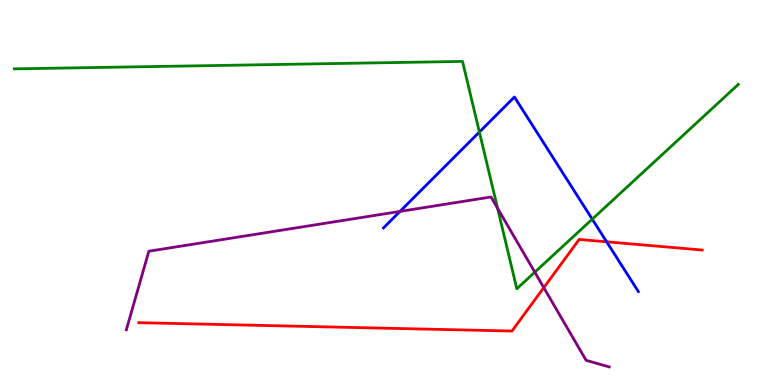[{'lines': ['blue', 'red'], 'intersections': [{'x': 7.83, 'y': 3.72}]}, {'lines': ['green', 'red'], 'intersections': []}, {'lines': ['purple', 'red'], 'intersections': [{'x': 7.02, 'y': 2.53}]}, {'lines': ['blue', 'green'], 'intersections': [{'x': 6.19, 'y': 6.57}, {'x': 7.64, 'y': 4.31}]}, {'lines': ['blue', 'purple'], 'intersections': [{'x': 5.16, 'y': 4.51}]}, {'lines': ['green', 'purple'], 'intersections': [{'x': 6.42, 'y': 4.59}, {'x': 6.9, 'y': 2.93}]}]